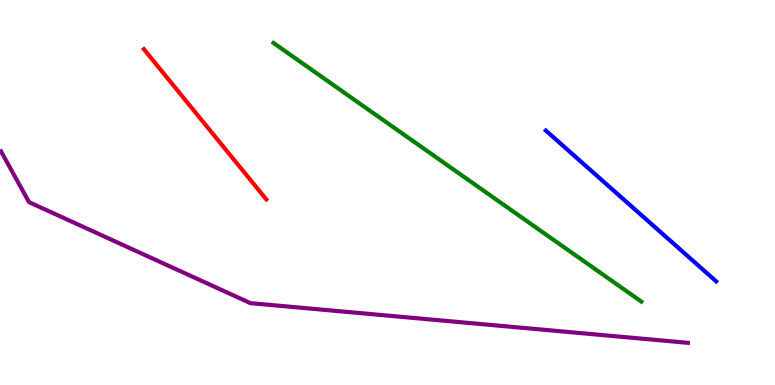[{'lines': ['blue', 'red'], 'intersections': []}, {'lines': ['green', 'red'], 'intersections': []}, {'lines': ['purple', 'red'], 'intersections': []}, {'lines': ['blue', 'green'], 'intersections': []}, {'lines': ['blue', 'purple'], 'intersections': []}, {'lines': ['green', 'purple'], 'intersections': []}]